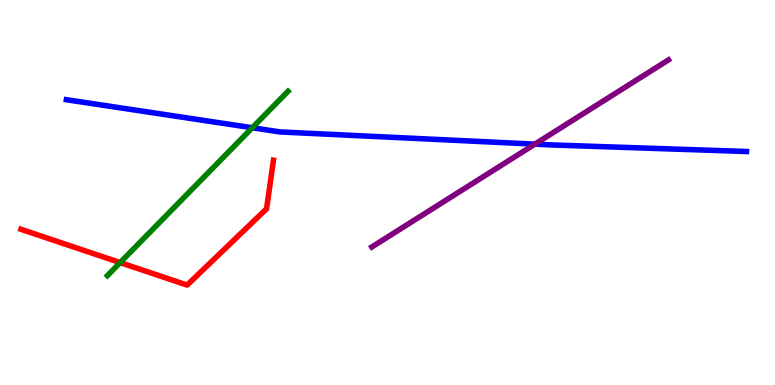[{'lines': ['blue', 'red'], 'intersections': []}, {'lines': ['green', 'red'], 'intersections': [{'x': 1.55, 'y': 3.18}]}, {'lines': ['purple', 'red'], 'intersections': []}, {'lines': ['blue', 'green'], 'intersections': [{'x': 3.26, 'y': 6.68}]}, {'lines': ['blue', 'purple'], 'intersections': [{'x': 6.9, 'y': 6.26}]}, {'lines': ['green', 'purple'], 'intersections': []}]